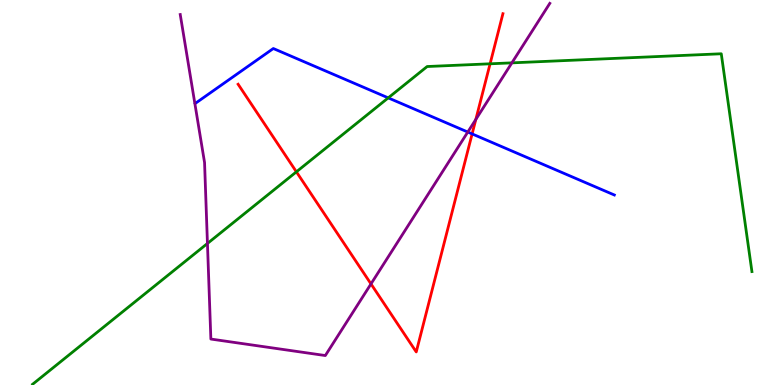[{'lines': ['blue', 'red'], 'intersections': [{'x': 6.09, 'y': 6.52}]}, {'lines': ['green', 'red'], 'intersections': [{'x': 3.82, 'y': 5.54}, {'x': 6.32, 'y': 8.34}]}, {'lines': ['purple', 'red'], 'intersections': [{'x': 4.79, 'y': 2.63}, {'x': 6.14, 'y': 6.9}]}, {'lines': ['blue', 'green'], 'intersections': [{'x': 5.01, 'y': 7.46}]}, {'lines': ['blue', 'purple'], 'intersections': [{'x': 6.04, 'y': 6.57}]}, {'lines': ['green', 'purple'], 'intersections': [{'x': 2.68, 'y': 3.68}, {'x': 6.61, 'y': 8.37}]}]